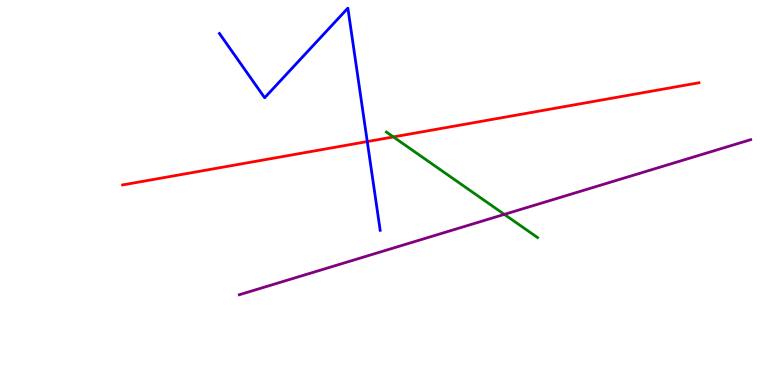[{'lines': ['blue', 'red'], 'intersections': [{'x': 4.74, 'y': 6.32}]}, {'lines': ['green', 'red'], 'intersections': [{'x': 5.08, 'y': 6.44}]}, {'lines': ['purple', 'red'], 'intersections': []}, {'lines': ['blue', 'green'], 'intersections': []}, {'lines': ['blue', 'purple'], 'intersections': []}, {'lines': ['green', 'purple'], 'intersections': [{'x': 6.51, 'y': 4.43}]}]